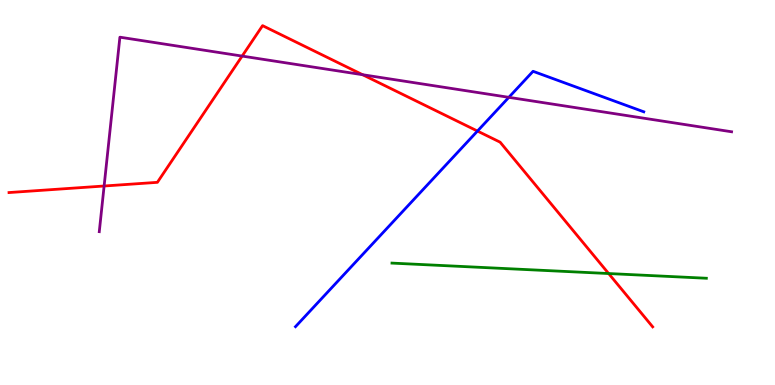[{'lines': ['blue', 'red'], 'intersections': [{'x': 6.16, 'y': 6.6}]}, {'lines': ['green', 'red'], 'intersections': [{'x': 7.85, 'y': 2.9}]}, {'lines': ['purple', 'red'], 'intersections': [{'x': 1.34, 'y': 5.17}, {'x': 3.12, 'y': 8.54}, {'x': 4.68, 'y': 8.06}]}, {'lines': ['blue', 'green'], 'intersections': []}, {'lines': ['blue', 'purple'], 'intersections': [{'x': 6.57, 'y': 7.47}]}, {'lines': ['green', 'purple'], 'intersections': []}]